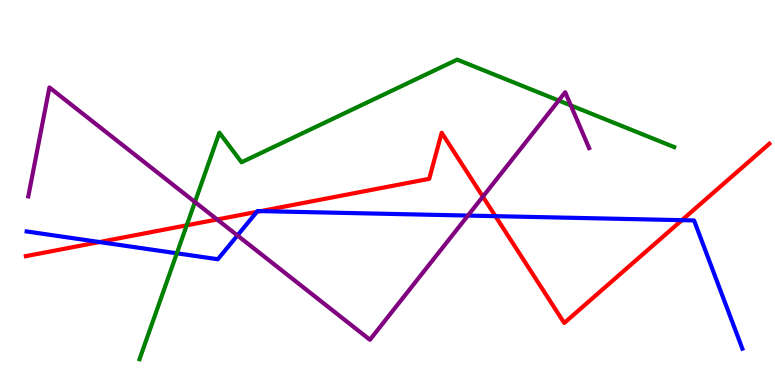[{'lines': ['blue', 'red'], 'intersections': [{'x': 1.28, 'y': 3.71}, {'x': 3.31, 'y': 4.5}, {'x': 3.36, 'y': 4.52}, {'x': 6.39, 'y': 4.39}, {'x': 8.8, 'y': 4.28}]}, {'lines': ['green', 'red'], 'intersections': [{'x': 2.41, 'y': 4.15}]}, {'lines': ['purple', 'red'], 'intersections': [{'x': 2.8, 'y': 4.3}, {'x': 6.23, 'y': 4.89}]}, {'lines': ['blue', 'green'], 'intersections': [{'x': 2.28, 'y': 3.42}]}, {'lines': ['blue', 'purple'], 'intersections': [{'x': 3.06, 'y': 3.88}, {'x': 6.04, 'y': 4.4}]}, {'lines': ['green', 'purple'], 'intersections': [{'x': 2.52, 'y': 4.75}, {'x': 7.21, 'y': 7.39}, {'x': 7.37, 'y': 7.26}]}]